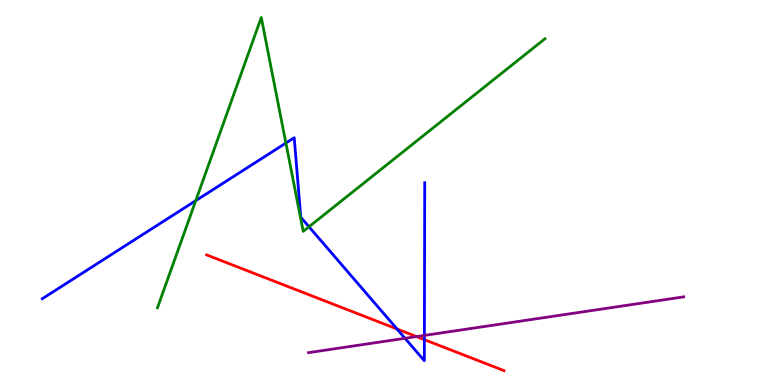[{'lines': ['blue', 'red'], 'intersections': [{'x': 5.12, 'y': 1.45}, {'x': 5.48, 'y': 1.18}]}, {'lines': ['green', 'red'], 'intersections': []}, {'lines': ['purple', 'red'], 'intersections': [{'x': 5.37, 'y': 1.26}]}, {'lines': ['blue', 'green'], 'intersections': [{'x': 2.53, 'y': 4.79}, {'x': 3.69, 'y': 6.28}, {'x': 3.99, 'y': 4.11}]}, {'lines': ['blue', 'purple'], 'intersections': [{'x': 5.23, 'y': 1.21}, {'x': 5.48, 'y': 1.29}]}, {'lines': ['green', 'purple'], 'intersections': []}]